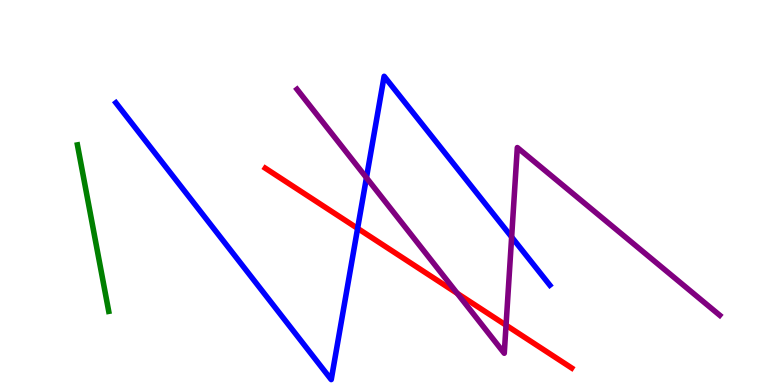[{'lines': ['blue', 'red'], 'intersections': [{'x': 4.61, 'y': 4.07}]}, {'lines': ['green', 'red'], 'intersections': []}, {'lines': ['purple', 'red'], 'intersections': [{'x': 5.9, 'y': 2.38}, {'x': 6.53, 'y': 1.55}]}, {'lines': ['blue', 'green'], 'intersections': []}, {'lines': ['blue', 'purple'], 'intersections': [{'x': 4.73, 'y': 5.38}, {'x': 6.6, 'y': 3.84}]}, {'lines': ['green', 'purple'], 'intersections': []}]